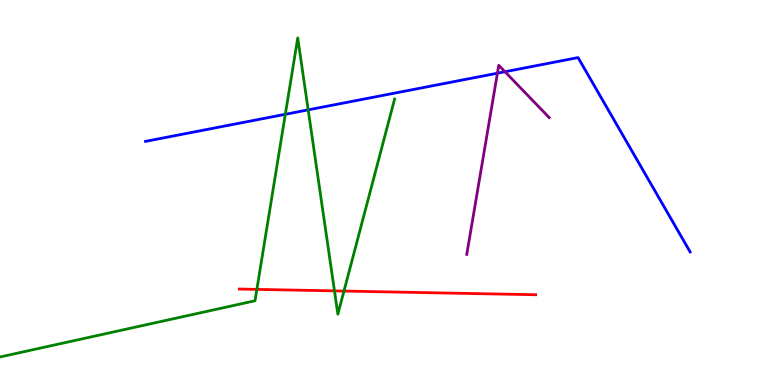[{'lines': ['blue', 'red'], 'intersections': []}, {'lines': ['green', 'red'], 'intersections': [{'x': 3.31, 'y': 2.48}, {'x': 4.32, 'y': 2.44}, {'x': 4.44, 'y': 2.44}]}, {'lines': ['purple', 'red'], 'intersections': []}, {'lines': ['blue', 'green'], 'intersections': [{'x': 3.68, 'y': 7.03}, {'x': 3.98, 'y': 7.15}]}, {'lines': ['blue', 'purple'], 'intersections': [{'x': 6.42, 'y': 8.1}, {'x': 6.52, 'y': 8.14}]}, {'lines': ['green', 'purple'], 'intersections': []}]